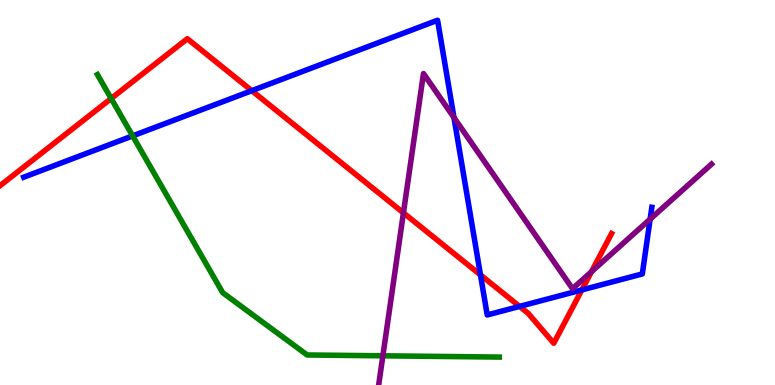[{'lines': ['blue', 'red'], 'intersections': [{'x': 3.25, 'y': 7.64}, {'x': 6.2, 'y': 2.86}, {'x': 6.7, 'y': 2.04}, {'x': 7.51, 'y': 2.47}]}, {'lines': ['green', 'red'], 'intersections': [{'x': 1.43, 'y': 7.44}]}, {'lines': ['purple', 'red'], 'intersections': [{'x': 5.21, 'y': 4.47}, {'x': 7.63, 'y': 2.94}]}, {'lines': ['blue', 'green'], 'intersections': [{'x': 1.71, 'y': 6.47}]}, {'lines': ['blue', 'purple'], 'intersections': [{'x': 5.86, 'y': 6.95}, {'x': 8.39, 'y': 4.31}]}, {'lines': ['green', 'purple'], 'intersections': [{'x': 4.94, 'y': 0.758}]}]